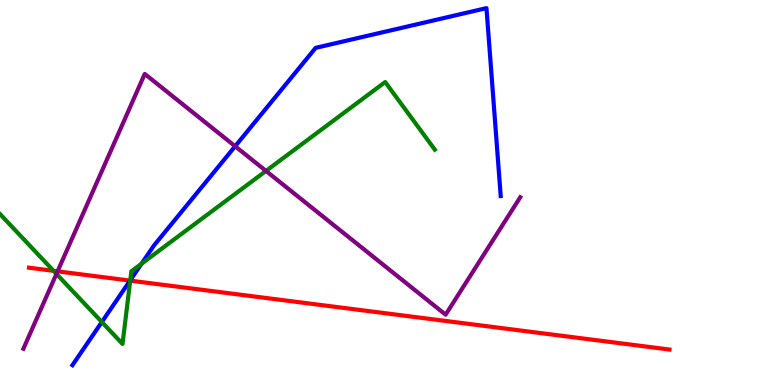[{'lines': ['blue', 'red'], 'intersections': [{'x': 1.68, 'y': 2.71}]}, {'lines': ['green', 'red'], 'intersections': [{'x': 0.691, 'y': 2.97}, {'x': 1.68, 'y': 2.71}]}, {'lines': ['purple', 'red'], 'intersections': [{'x': 0.743, 'y': 2.95}]}, {'lines': ['blue', 'green'], 'intersections': [{'x': 1.31, 'y': 1.64}, {'x': 1.68, 'y': 2.72}, {'x': 1.83, 'y': 3.15}]}, {'lines': ['blue', 'purple'], 'intersections': [{'x': 3.03, 'y': 6.2}]}, {'lines': ['green', 'purple'], 'intersections': [{'x': 0.728, 'y': 2.89}, {'x': 3.43, 'y': 5.56}]}]